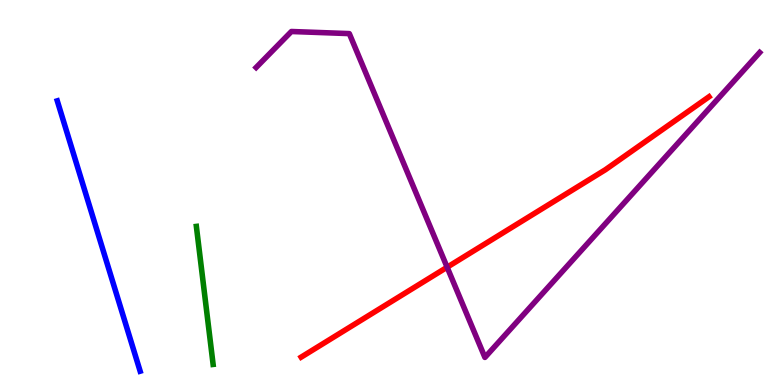[{'lines': ['blue', 'red'], 'intersections': []}, {'lines': ['green', 'red'], 'intersections': []}, {'lines': ['purple', 'red'], 'intersections': [{'x': 5.77, 'y': 3.06}]}, {'lines': ['blue', 'green'], 'intersections': []}, {'lines': ['blue', 'purple'], 'intersections': []}, {'lines': ['green', 'purple'], 'intersections': []}]